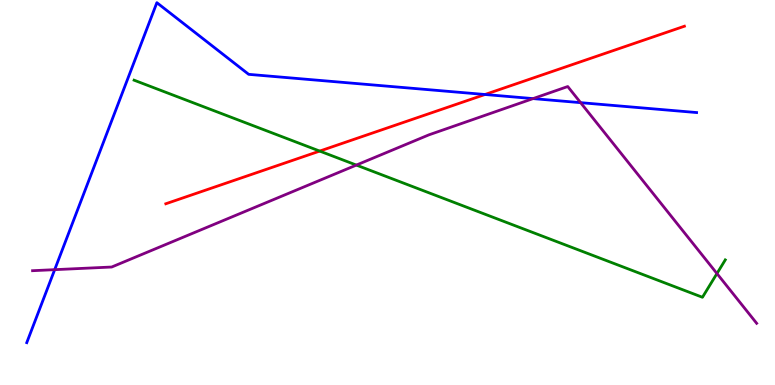[{'lines': ['blue', 'red'], 'intersections': [{'x': 6.26, 'y': 7.55}]}, {'lines': ['green', 'red'], 'intersections': [{'x': 4.13, 'y': 6.08}]}, {'lines': ['purple', 'red'], 'intersections': []}, {'lines': ['blue', 'green'], 'intersections': []}, {'lines': ['blue', 'purple'], 'intersections': [{'x': 0.706, 'y': 3.0}, {'x': 6.88, 'y': 7.44}, {'x': 7.49, 'y': 7.33}]}, {'lines': ['green', 'purple'], 'intersections': [{'x': 4.6, 'y': 5.71}, {'x': 9.25, 'y': 2.9}]}]